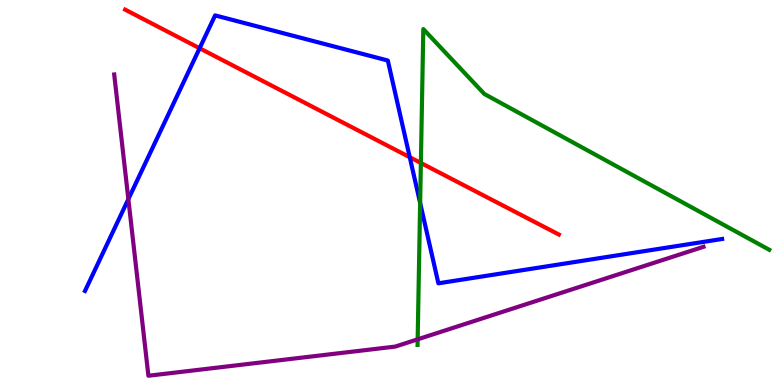[{'lines': ['blue', 'red'], 'intersections': [{'x': 2.58, 'y': 8.75}, {'x': 5.29, 'y': 5.92}]}, {'lines': ['green', 'red'], 'intersections': [{'x': 5.43, 'y': 5.77}]}, {'lines': ['purple', 'red'], 'intersections': []}, {'lines': ['blue', 'green'], 'intersections': [{'x': 5.42, 'y': 4.73}]}, {'lines': ['blue', 'purple'], 'intersections': [{'x': 1.66, 'y': 4.83}]}, {'lines': ['green', 'purple'], 'intersections': [{'x': 5.39, 'y': 1.19}]}]